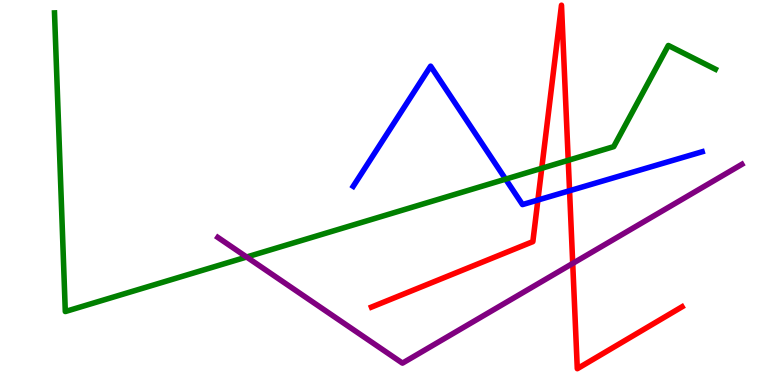[{'lines': ['blue', 'red'], 'intersections': [{'x': 6.94, 'y': 4.8}, {'x': 7.35, 'y': 5.05}]}, {'lines': ['green', 'red'], 'intersections': [{'x': 6.99, 'y': 5.63}, {'x': 7.33, 'y': 5.84}]}, {'lines': ['purple', 'red'], 'intersections': [{'x': 7.39, 'y': 3.16}]}, {'lines': ['blue', 'green'], 'intersections': [{'x': 6.52, 'y': 5.35}]}, {'lines': ['blue', 'purple'], 'intersections': []}, {'lines': ['green', 'purple'], 'intersections': [{'x': 3.18, 'y': 3.32}]}]